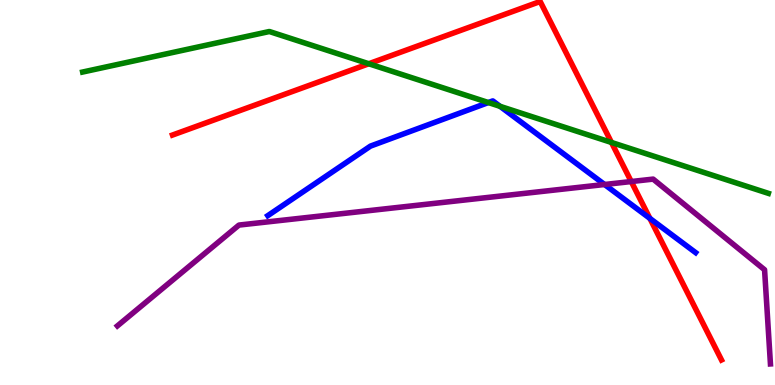[{'lines': ['blue', 'red'], 'intersections': [{'x': 8.39, 'y': 4.33}]}, {'lines': ['green', 'red'], 'intersections': [{'x': 4.76, 'y': 8.34}, {'x': 7.89, 'y': 6.3}]}, {'lines': ['purple', 'red'], 'intersections': [{'x': 8.15, 'y': 5.28}]}, {'lines': ['blue', 'green'], 'intersections': [{'x': 6.3, 'y': 7.34}, {'x': 6.45, 'y': 7.24}]}, {'lines': ['blue', 'purple'], 'intersections': [{'x': 7.8, 'y': 5.21}]}, {'lines': ['green', 'purple'], 'intersections': []}]